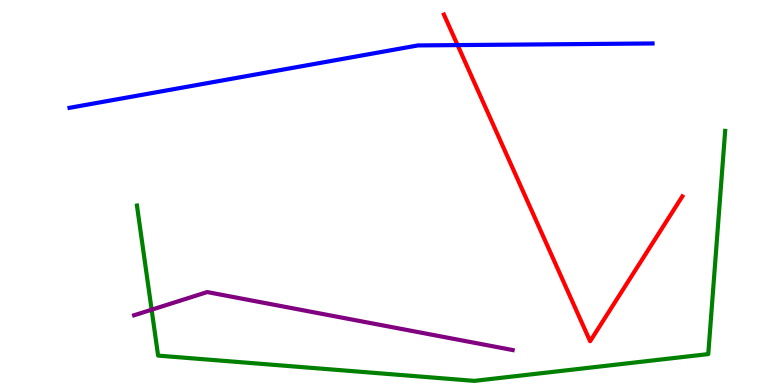[{'lines': ['blue', 'red'], 'intersections': [{'x': 5.9, 'y': 8.83}]}, {'lines': ['green', 'red'], 'intersections': []}, {'lines': ['purple', 'red'], 'intersections': []}, {'lines': ['blue', 'green'], 'intersections': []}, {'lines': ['blue', 'purple'], 'intersections': []}, {'lines': ['green', 'purple'], 'intersections': [{'x': 1.96, 'y': 1.96}]}]